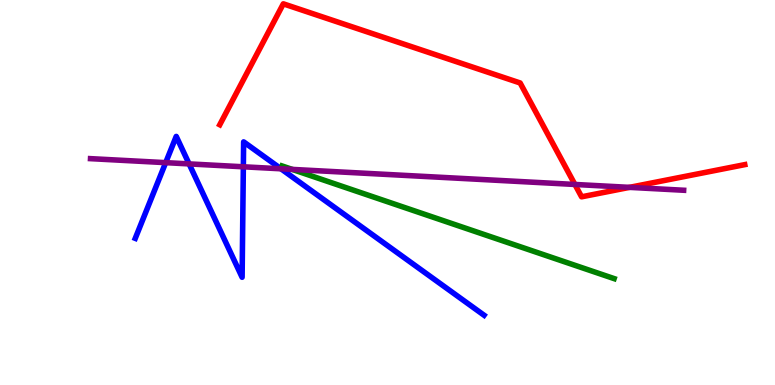[{'lines': ['blue', 'red'], 'intersections': []}, {'lines': ['green', 'red'], 'intersections': []}, {'lines': ['purple', 'red'], 'intersections': [{'x': 7.42, 'y': 5.21}, {'x': 8.12, 'y': 5.13}]}, {'lines': ['blue', 'green'], 'intersections': []}, {'lines': ['blue', 'purple'], 'intersections': [{'x': 2.14, 'y': 5.78}, {'x': 2.44, 'y': 5.74}, {'x': 3.14, 'y': 5.67}, {'x': 3.63, 'y': 5.62}]}, {'lines': ['green', 'purple'], 'intersections': [{'x': 3.77, 'y': 5.6}]}]